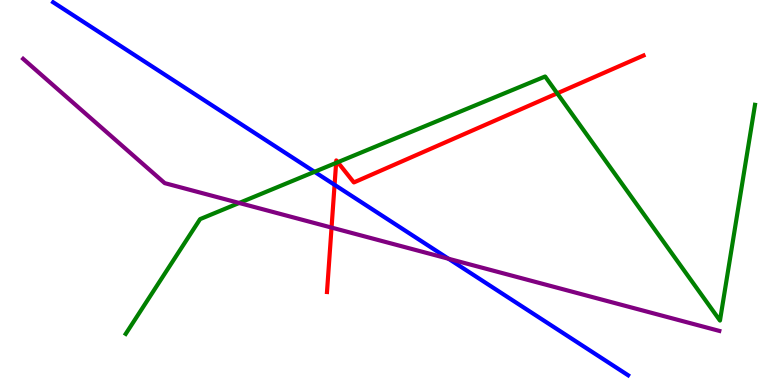[{'lines': ['blue', 'red'], 'intersections': [{'x': 4.32, 'y': 5.2}]}, {'lines': ['green', 'red'], 'intersections': [{'x': 4.34, 'y': 5.77}, {'x': 4.36, 'y': 5.79}, {'x': 7.19, 'y': 7.58}]}, {'lines': ['purple', 'red'], 'intersections': [{'x': 4.28, 'y': 4.09}]}, {'lines': ['blue', 'green'], 'intersections': [{'x': 4.06, 'y': 5.54}]}, {'lines': ['blue', 'purple'], 'intersections': [{'x': 5.79, 'y': 3.28}]}, {'lines': ['green', 'purple'], 'intersections': [{'x': 3.09, 'y': 4.73}]}]